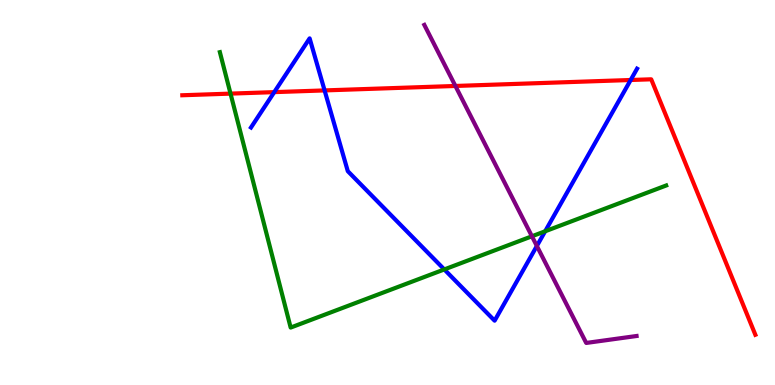[{'lines': ['blue', 'red'], 'intersections': [{'x': 3.54, 'y': 7.61}, {'x': 4.19, 'y': 7.65}, {'x': 8.14, 'y': 7.92}]}, {'lines': ['green', 'red'], 'intersections': [{'x': 2.97, 'y': 7.57}]}, {'lines': ['purple', 'red'], 'intersections': [{'x': 5.88, 'y': 7.77}]}, {'lines': ['blue', 'green'], 'intersections': [{'x': 5.73, 'y': 3.0}, {'x': 7.03, 'y': 3.99}]}, {'lines': ['blue', 'purple'], 'intersections': [{'x': 6.93, 'y': 3.61}]}, {'lines': ['green', 'purple'], 'intersections': [{'x': 6.86, 'y': 3.86}]}]